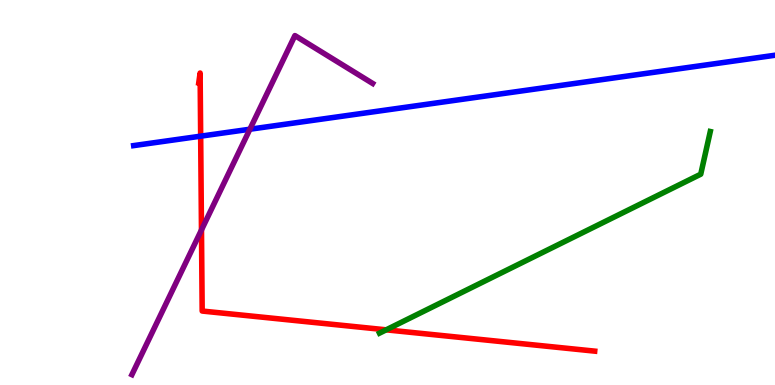[{'lines': ['blue', 'red'], 'intersections': [{'x': 2.59, 'y': 6.46}]}, {'lines': ['green', 'red'], 'intersections': [{'x': 4.98, 'y': 1.43}]}, {'lines': ['purple', 'red'], 'intersections': [{'x': 2.6, 'y': 4.03}]}, {'lines': ['blue', 'green'], 'intersections': []}, {'lines': ['blue', 'purple'], 'intersections': [{'x': 3.22, 'y': 6.64}]}, {'lines': ['green', 'purple'], 'intersections': []}]